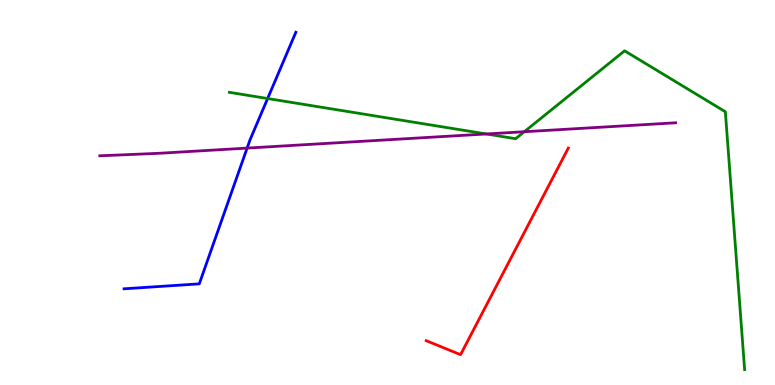[{'lines': ['blue', 'red'], 'intersections': []}, {'lines': ['green', 'red'], 'intersections': []}, {'lines': ['purple', 'red'], 'intersections': []}, {'lines': ['blue', 'green'], 'intersections': [{'x': 3.45, 'y': 7.44}]}, {'lines': ['blue', 'purple'], 'intersections': [{'x': 3.19, 'y': 6.15}]}, {'lines': ['green', 'purple'], 'intersections': [{'x': 6.28, 'y': 6.52}, {'x': 6.77, 'y': 6.58}]}]